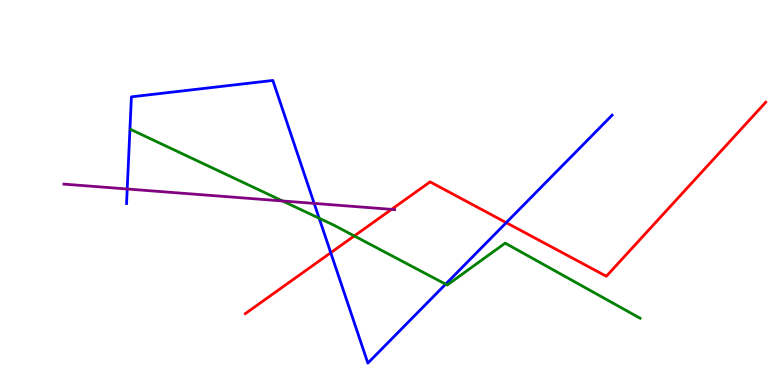[{'lines': ['blue', 'red'], 'intersections': [{'x': 4.27, 'y': 3.44}, {'x': 6.53, 'y': 4.22}]}, {'lines': ['green', 'red'], 'intersections': [{'x': 4.57, 'y': 3.87}]}, {'lines': ['purple', 'red'], 'intersections': [{'x': 5.05, 'y': 4.56}]}, {'lines': ['blue', 'green'], 'intersections': [{'x': 4.12, 'y': 4.33}, {'x': 5.75, 'y': 2.62}]}, {'lines': ['blue', 'purple'], 'intersections': [{'x': 1.64, 'y': 5.09}, {'x': 4.05, 'y': 4.72}]}, {'lines': ['green', 'purple'], 'intersections': [{'x': 3.65, 'y': 4.78}]}]